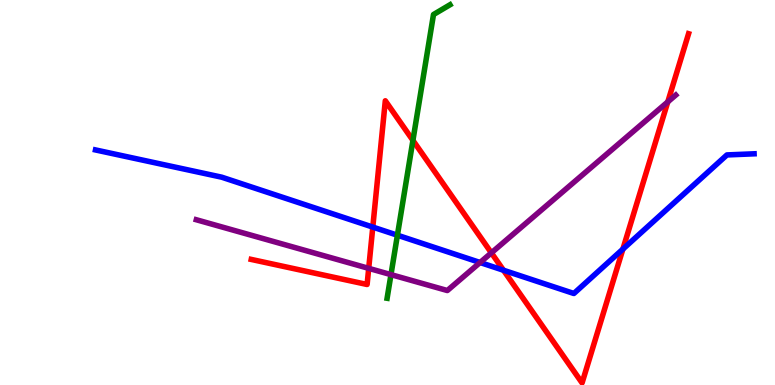[{'lines': ['blue', 'red'], 'intersections': [{'x': 4.81, 'y': 4.1}, {'x': 6.5, 'y': 2.98}, {'x': 8.04, 'y': 3.53}]}, {'lines': ['green', 'red'], 'intersections': [{'x': 5.33, 'y': 6.35}]}, {'lines': ['purple', 'red'], 'intersections': [{'x': 4.76, 'y': 3.03}, {'x': 6.34, 'y': 3.43}, {'x': 8.62, 'y': 7.35}]}, {'lines': ['blue', 'green'], 'intersections': [{'x': 5.13, 'y': 3.89}]}, {'lines': ['blue', 'purple'], 'intersections': [{'x': 6.19, 'y': 3.18}]}, {'lines': ['green', 'purple'], 'intersections': [{'x': 5.04, 'y': 2.87}]}]